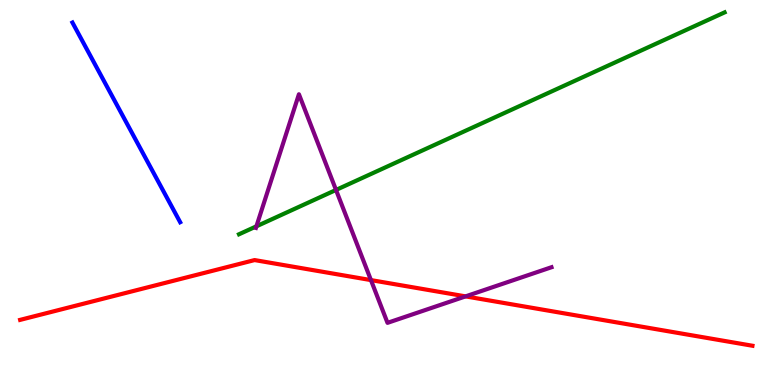[{'lines': ['blue', 'red'], 'intersections': []}, {'lines': ['green', 'red'], 'intersections': []}, {'lines': ['purple', 'red'], 'intersections': [{'x': 4.79, 'y': 2.72}, {'x': 6.01, 'y': 2.3}]}, {'lines': ['blue', 'green'], 'intersections': []}, {'lines': ['blue', 'purple'], 'intersections': []}, {'lines': ['green', 'purple'], 'intersections': [{'x': 3.31, 'y': 4.12}, {'x': 4.34, 'y': 5.07}]}]